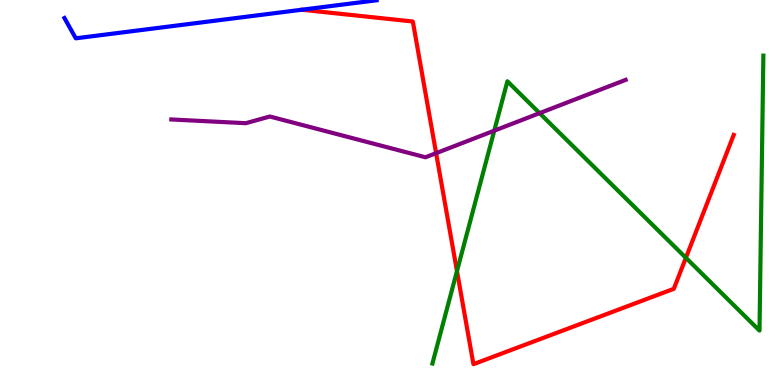[{'lines': ['blue', 'red'], 'intersections': []}, {'lines': ['green', 'red'], 'intersections': [{'x': 5.9, 'y': 2.96}, {'x': 8.85, 'y': 3.3}]}, {'lines': ['purple', 'red'], 'intersections': [{'x': 5.63, 'y': 6.02}]}, {'lines': ['blue', 'green'], 'intersections': []}, {'lines': ['blue', 'purple'], 'intersections': []}, {'lines': ['green', 'purple'], 'intersections': [{'x': 6.38, 'y': 6.61}, {'x': 6.96, 'y': 7.06}]}]